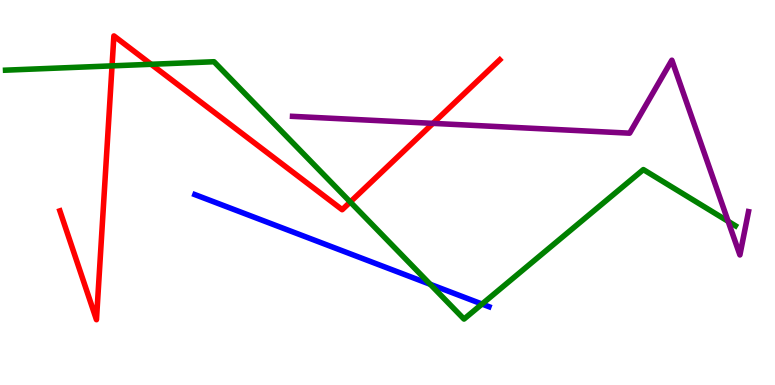[{'lines': ['blue', 'red'], 'intersections': []}, {'lines': ['green', 'red'], 'intersections': [{'x': 1.45, 'y': 8.29}, {'x': 1.95, 'y': 8.33}, {'x': 4.52, 'y': 4.75}]}, {'lines': ['purple', 'red'], 'intersections': [{'x': 5.59, 'y': 6.8}]}, {'lines': ['blue', 'green'], 'intersections': [{'x': 5.55, 'y': 2.62}, {'x': 6.22, 'y': 2.1}]}, {'lines': ['blue', 'purple'], 'intersections': []}, {'lines': ['green', 'purple'], 'intersections': [{'x': 9.4, 'y': 4.25}]}]